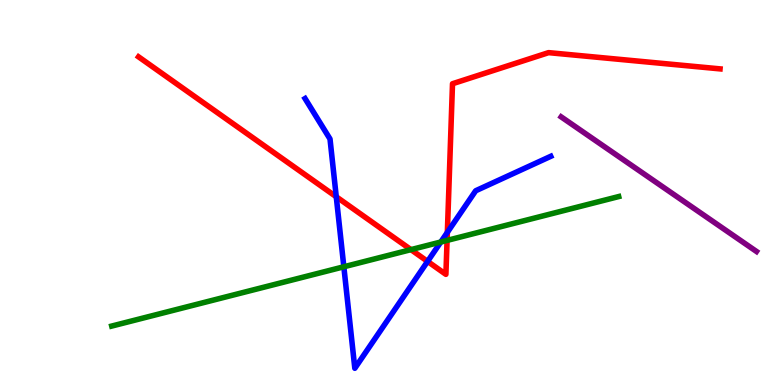[{'lines': ['blue', 'red'], 'intersections': [{'x': 4.34, 'y': 4.89}, {'x': 5.52, 'y': 3.21}, {'x': 5.77, 'y': 3.96}]}, {'lines': ['green', 'red'], 'intersections': [{'x': 5.3, 'y': 3.52}, {'x': 5.77, 'y': 3.76}]}, {'lines': ['purple', 'red'], 'intersections': []}, {'lines': ['blue', 'green'], 'intersections': [{'x': 4.44, 'y': 3.07}, {'x': 5.69, 'y': 3.71}]}, {'lines': ['blue', 'purple'], 'intersections': []}, {'lines': ['green', 'purple'], 'intersections': []}]